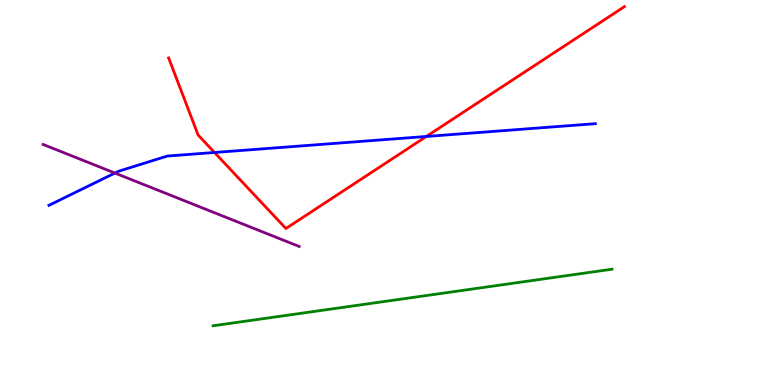[{'lines': ['blue', 'red'], 'intersections': [{'x': 2.77, 'y': 6.04}, {'x': 5.5, 'y': 6.46}]}, {'lines': ['green', 'red'], 'intersections': []}, {'lines': ['purple', 'red'], 'intersections': []}, {'lines': ['blue', 'green'], 'intersections': []}, {'lines': ['blue', 'purple'], 'intersections': [{'x': 1.48, 'y': 5.51}]}, {'lines': ['green', 'purple'], 'intersections': []}]